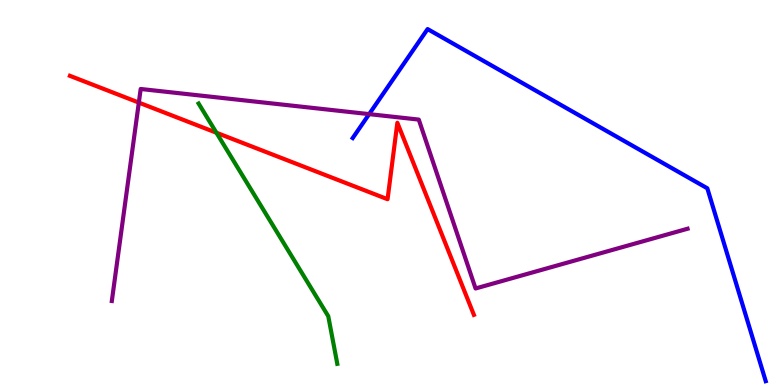[{'lines': ['blue', 'red'], 'intersections': []}, {'lines': ['green', 'red'], 'intersections': [{'x': 2.79, 'y': 6.55}]}, {'lines': ['purple', 'red'], 'intersections': [{'x': 1.79, 'y': 7.34}]}, {'lines': ['blue', 'green'], 'intersections': []}, {'lines': ['blue', 'purple'], 'intersections': [{'x': 4.76, 'y': 7.04}]}, {'lines': ['green', 'purple'], 'intersections': []}]